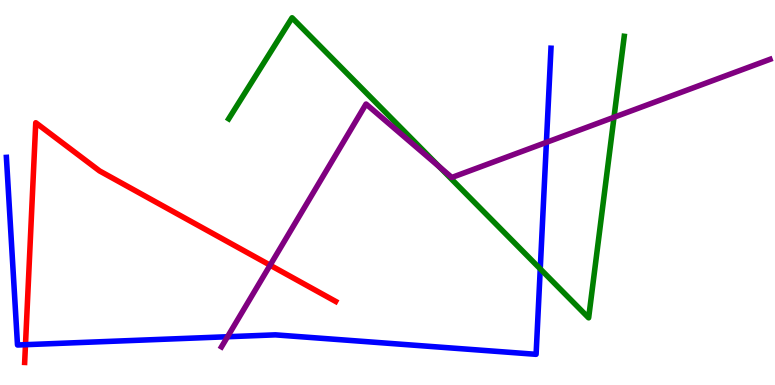[{'lines': ['blue', 'red'], 'intersections': [{'x': 0.329, 'y': 1.05}]}, {'lines': ['green', 'red'], 'intersections': []}, {'lines': ['purple', 'red'], 'intersections': [{'x': 3.49, 'y': 3.11}]}, {'lines': ['blue', 'green'], 'intersections': [{'x': 6.97, 'y': 3.02}]}, {'lines': ['blue', 'purple'], 'intersections': [{'x': 2.94, 'y': 1.25}, {'x': 7.05, 'y': 6.3}]}, {'lines': ['green', 'purple'], 'intersections': [{'x': 5.67, 'y': 5.67}, {'x': 7.92, 'y': 6.95}]}]